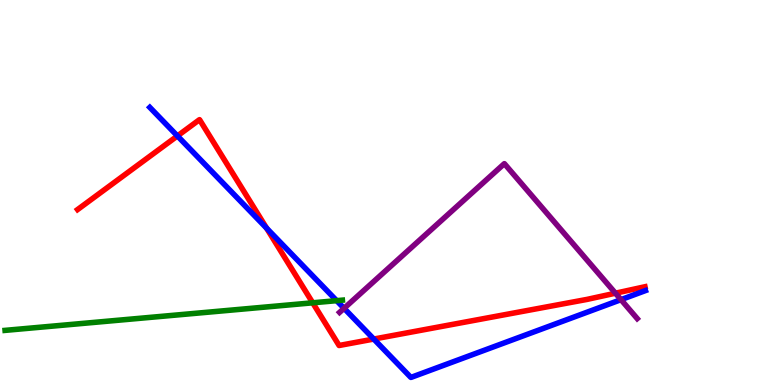[{'lines': ['blue', 'red'], 'intersections': [{'x': 2.29, 'y': 6.47}, {'x': 3.44, 'y': 4.07}, {'x': 4.82, 'y': 1.19}]}, {'lines': ['green', 'red'], 'intersections': [{'x': 4.04, 'y': 2.13}]}, {'lines': ['purple', 'red'], 'intersections': [{'x': 7.94, 'y': 2.38}]}, {'lines': ['blue', 'green'], 'intersections': [{'x': 4.34, 'y': 2.19}]}, {'lines': ['blue', 'purple'], 'intersections': [{'x': 4.44, 'y': 1.99}, {'x': 8.01, 'y': 2.22}]}, {'lines': ['green', 'purple'], 'intersections': []}]